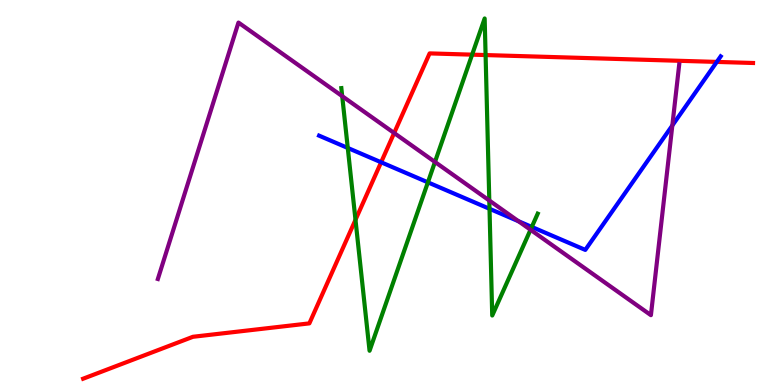[{'lines': ['blue', 'red'], 'intersections': [{'x': 4.92, 'y': 5.79}, {'x': 9.25, 'y': 8.39}]}, {'lines': ['green', 'red'], 'intersections': [{'x': 4.59, 'y': 4.29}, {'x': 6.09, 'y': 8.58}, {'x': 6.27, 'y': 8.57}]}, {'lines': ['purple', 'red'], 'intersections': [{'x': 5.09, 'y': 6.55}]}, {'lines': ['blue', 'green'], 'intersections': [{'x': 4.49, 'y': 6.16}, {'x': 5.52, 'y': 5.26}, {'x': 6.32, 'y': 4.58}, {'x': 6.86, 'y': 4.11}]}, {'lines': ['blue', 'purple'], 'intersections': [{'x': 6.69, 'y': 4.25}, {'x': 8.68, 'y': 6.74}]}, {'lines': ['green', 'purple'], 'intersections': [{'x': 4.42, 'y': 7.5}, {'x': 5.61, 'y': 5.79}, {'x': 6.31, 'y': 4.79}, {'x': 6.85, 'y': 4.03}]}]